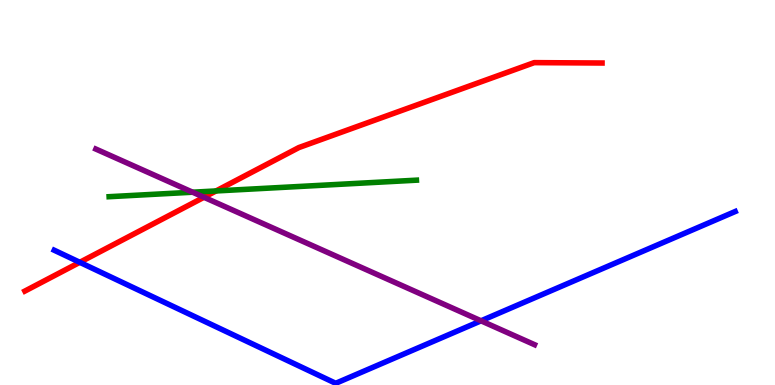[{'lines': ['blue', 'red'], 'intersections': [{'x': 1.03, 'y': 3.19}]}, {'lines': ['green', 'red'], 'intersections': [{'x': 2.79, 'y': 5.04}]}, {'lines': ['purple', 'red'], 'intersections': [{'x': 2.63, 'y': 4.88}]}, {'lines': ['blue', 'green'], 'intersections': []}, {'lines': ['blue', 'purple'], 'intersections': [{'x': 6.21, 'y': 1.67}]}, {'lines': ['green', 'purple'], 'intersections': [{'x': 2.49, 'y': 5.01}]}]